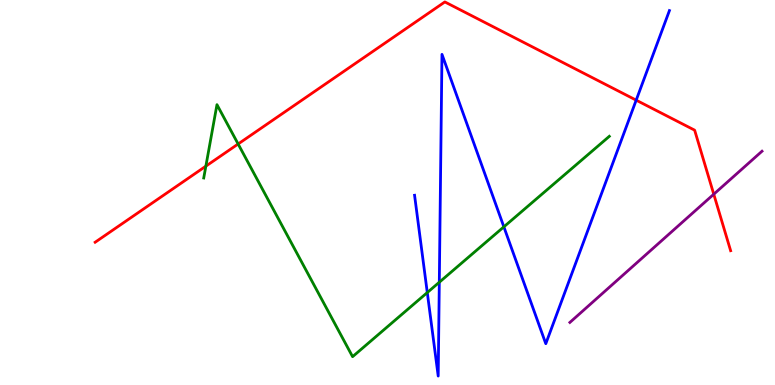[{'lines': ['blue', 'red'], 'intersections': [{'x': 8.21, 'y': 7.4}]}, {'lines': ['green', 'red'], 'intersections': [{'x': 2.66, 'y': 5.68}, {'x': 3.07, 'y': 6.26}]}, {'lines': ['purple', 'red'], 'intersections': [{'x': 9.21, 'y': 4.96}]}, {'lines': ['blue', 'green'], 'intersections': [{'x': 5.51, 'y': 2.4}, {'x': 5.67, 'y': 2.67}, {'x': 6.5, 'y': 4.11}]}, {'lines': ['blue', 'purple'], 'intersections': []}, {'lines': ['green', 'purple'], 'intersections': []}]